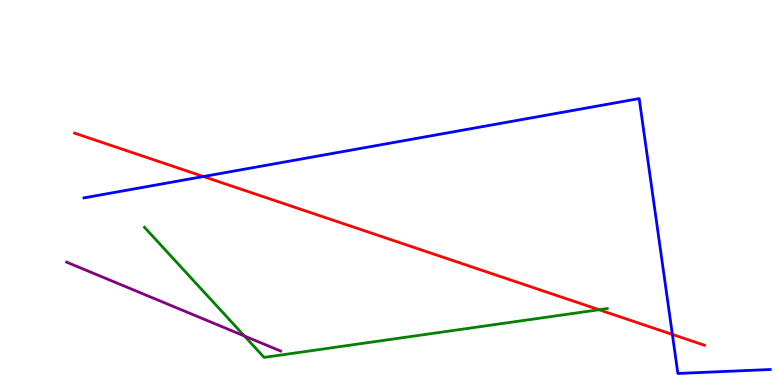[{'lines': ['blue', 'red'], 'intersections': [{'x': 2.62, 'y': 5.42}, {'x': 8.68, 'y': 1.31}]}, {'lines': ['green', 'red'], 'intersections': [{'x': 7.73, 'y': 1.95}]}, {'lines': ['purple', 'red'], 'intersections': []}, {'lines': ['blue', 'green'], 'intersections': []}, {'lines': ['blue', 'purple'], 'intersections': []}, {'lines': ['green', 'purple'], 'intersections': [{'x': 3.15, 'y': 1.27}]}]